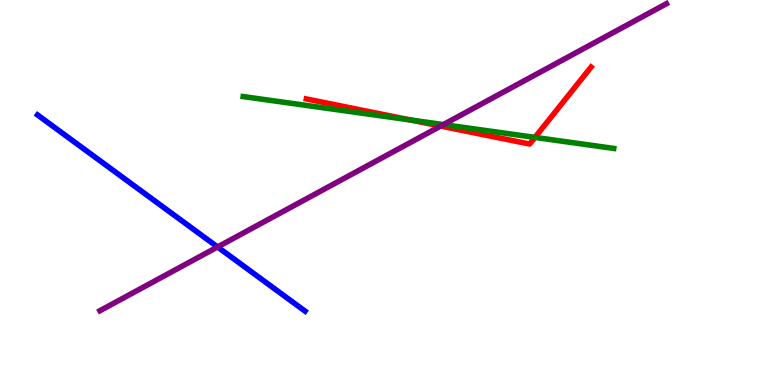[{'lines': ['blue', 'red'], 'intersections': []}, {'lines': ['green', 'red'], 'intersections': [{'x': 5.3, 'y': 6.88}, {'x': 6.9, 'y': 6.43}]}, {'lines': ['purple', 'red'], 'intersections': [{'x': 5.69, 'y': 6.73}]}, {'lines': ['blue', 'green'], 'intersections': []}, {'lines': ['blue', 'purple'], 'intersections': [{'x': 2.81, 'y': 3.59}]}, {'lines': ['green', 'purple'], 'intersections': [{'x': 5.72, 'y': 6.76}]}]